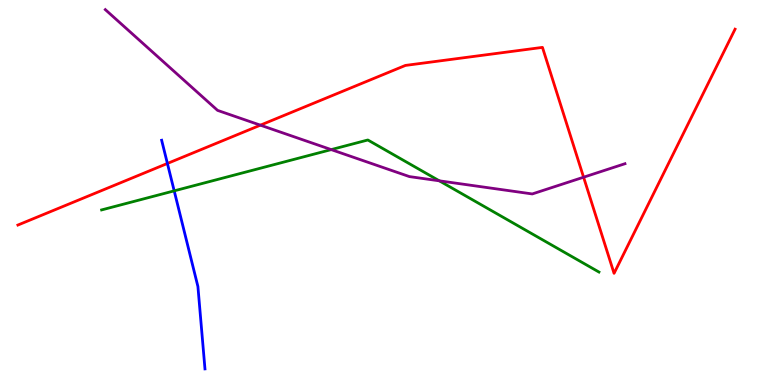[{'lines': ['blue', 'red'], 'intersections': [{'x': 2.16, 'y': 5.75}]}, {'lines': ['green', 'red'], 'intersections': []}, {'lines': ['purple', 'red'], 'intersections': [{'x': 3.36, 'y': 6.75}, {'x': 7.53, 'y': 5.4}]}, {'lines': ['blue', 'green'], 'intersections': [{'x': 2.25, 'y': 5.04}]}, {'lines': ['blue', 'purple'], 'intersections': []}, {'lines': ['green', 'purple'], 'intersections': [{'x': 4.27, 'y': 6.11}, {'x': 5.67, 'y': 5.3}]}]